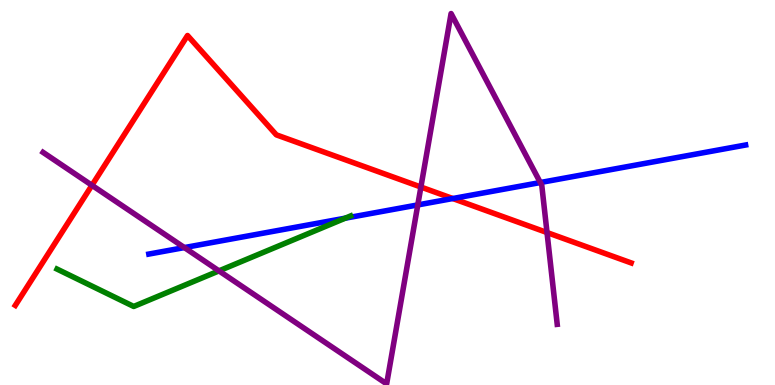[{'lines': ['blue', 'red'], 'intersections': [{'x': 5.84, 'y': 4.84}]}, {'lines': ['green', 'red'], 'intersections': []}, {'lines': ['purple', 'red'], 'intersections': [{'x': 1.19, 'y': 5.19}, {'x': 5.43, 'y': 5.14}, {'x': 7.06, 'y': 3.96}]}, {'lines': ['blue', 'green'], 'intersections': [{'x': 4.45, 'y': 4.33}]}, {'lines': ['blue', 'purple'], 'intersections': [{'x': 2.38, 'y': 3.57}, {'x': 5.39, 'y': 4.68}, {'x': 6.97, 'y': 5.26}]}, {'lines': ['green', 'purple'], 'intersections': [{'x': 2.83, 'y': 2.96}]}]